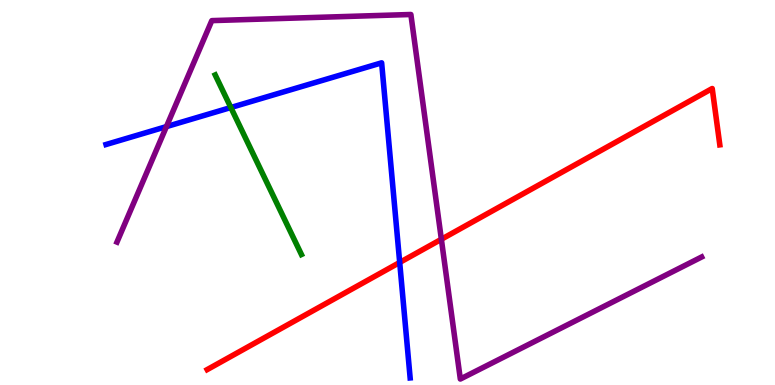[{'lines': ['blue', 'red'], 'intersections': [{'x': 5.16, 'y': 3.18}]}, {'lines': ['green', 'red'], 'intersections': []}, {'lines': ['purple', 'red'], 'intersections': [{'x': 5.7, 'y': 3.79}]}, {'lines': ['blue', 'green'], 'intersections': [{'x': 2.98, 'y': 7.21}]}, {'lines': ['blue', 'purple'], 'intersections': [{'x': 2.15, 'y': 6.71}]}, {'lines': ['green', 'purple'], 'intersections': []}]